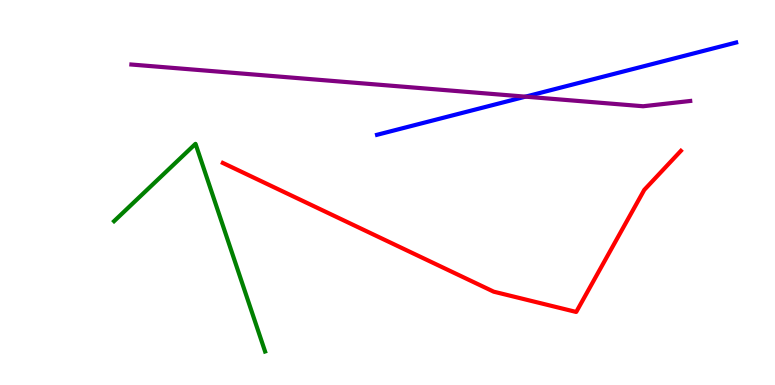[{'lines': ['blue', 'red'], 'intersections': []}, {'lines': ['green', 'red'], 'intersections': []}, {'lines': ['purple', 'red'], 'intersections': []}, {'lines': ['blue', 'green'], 'intersections': []}, {'lines': ['blue', 'purple'], 'intersections': [{'x': 6.78, 'y': 7.49}]}, {'lines': ['green', 'purple'], 'intersections': []}]